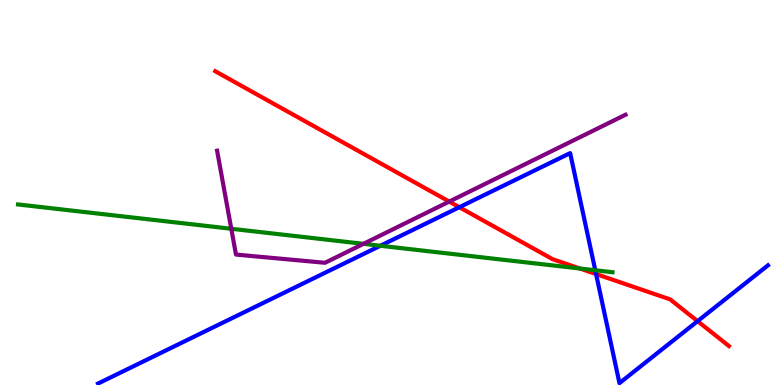[{'lines': ['blue', 'red'], 'intersections': [{'x': 5.93, 'y': 4.62}, {'x': 7.69, 'y': 2.88}, {'x': 9.0, 'y': 1.66}]}, {'lines': ['green', 'red'], 'intersections': [{'x': 7.48, 'y': 3.03}]}, {'lines': ['purple', 'red'], 'intersections': [{'x': 5.8, 'y': 4.76}]}, {'lines': ['blue', 'green'], 'intersections': [{'x': 4.91, 'y': 3.62}, {'x': 7.68, 'y': 2.98}]}, {'lines': ['blue', 'purple'], 'intersections': []}, {'lines': ['green', 'purple'], 'intersections': [{'x': 2.98, 'y': 4.06}, {'x': 4.69, 'y': 3.67}]}]